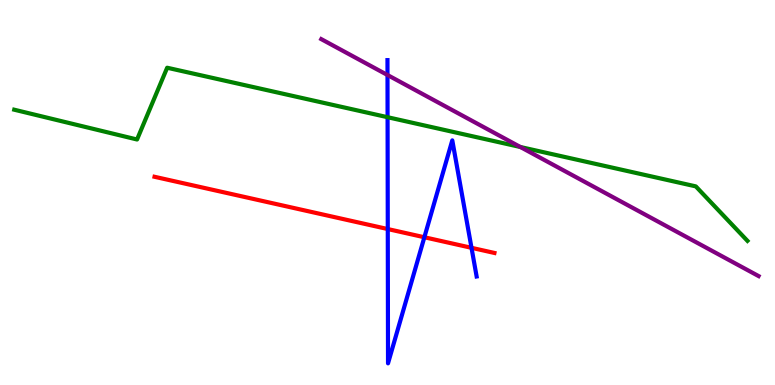[{'lines': ['blue', 'red'], 'intersections': [{'x': 5.0, 'y': 4.05}, {'x': 5.48, 'y': 3.84}, {'x': 6.08, 'y': 3.56}]}, {'lines': ['green', 'red'], 'intersections': []}, {'lines': ['purple', 'red'], 'intersections': []}, {'lines': ['blue', 'green'], 'intersections': [{'x': 5.0, 'y': 6.96}]}, {'lines': ['blue', 'purple'], 'intersections': [{'x': 5.0, 'y': 8.05}]}, {'lines': ['green', 'purple'], 'intersections': [{'x': 6.71, 'y': 6.18}]}]